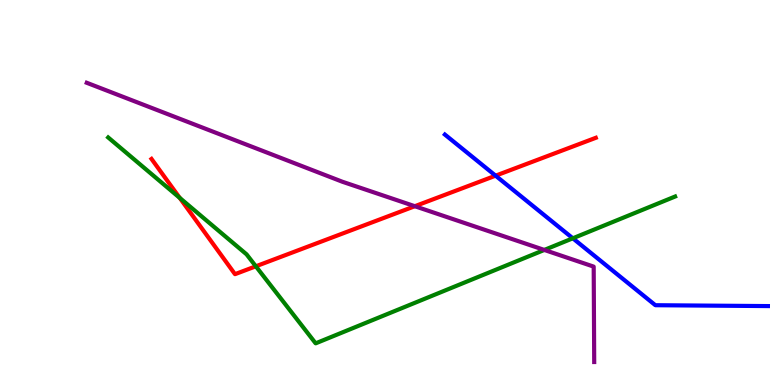[{'lines': ['blue', 'red'], 'intersections': [{'x': 6.39, 'y': 5.44}]}, {'lines': ['green', 'red'], 'intersections': [{'x': 2.32, 'y': 4.86}, {'x': 3.3, 'y': 3.08}]}, {'lines': ['purple', 'red'], 'intersections': [{'x': 5.35, 'y': 4.64}]}, {'lines': ['blue', 'green'], 'intersections': [{'x': 7.39, 'y': 3.81}]}, {'lines': ['blue', 'purple'], 'intersections': []}, {'lines': ['green', 'purple'], 'intersections': [{'x': 7.02, 'y': 3.51}]}]